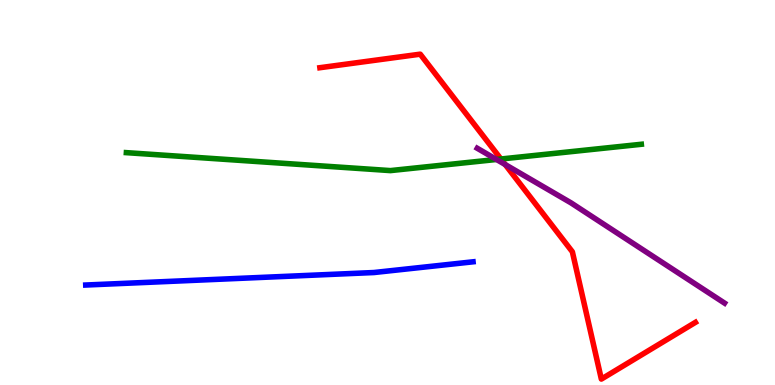[{'lines': ['blue', 'red'], 'intersections': []}, {'lines': ['green', 'red'], 'intersections': [{'x': 6.46, 'y': 5.87}]}, {'lines': ['purple', 'red'], 'intersections': [{'x': 6.52, 'y': 5.73}]}, {'lines': ['blue', 'green'], 'intersections': []}, {'lines': ['blue', 'purple'], 'intersections': []}, {'lines': ['green', 'purple'], 'intersections': [{'x': 6.41, 'y': 5.86}]}]